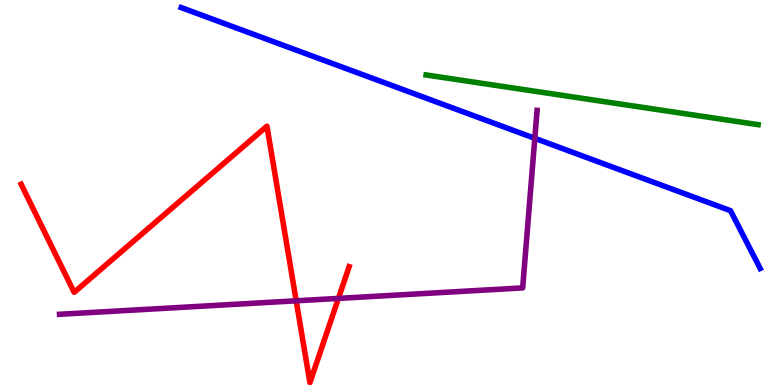[{'lines': ['blue', 'red'], 'intersections': []}, {'lines': ['green', 'red'], 'intersections': []}, {'lines': ['purple', 'red'], 'intersections': [{'x': 3.82, 'y': 2.19}, {'x': 4.37, 'y': 2.25}]}, {'lines': ['blue', 'green'], 'intersections': []}, {'lines': ['blue', 'purple'], 'intersections': [{'x': 6.9, 'y': 6.41}]}, {'lines': ['green', 'purple'], 'intersections': []}]